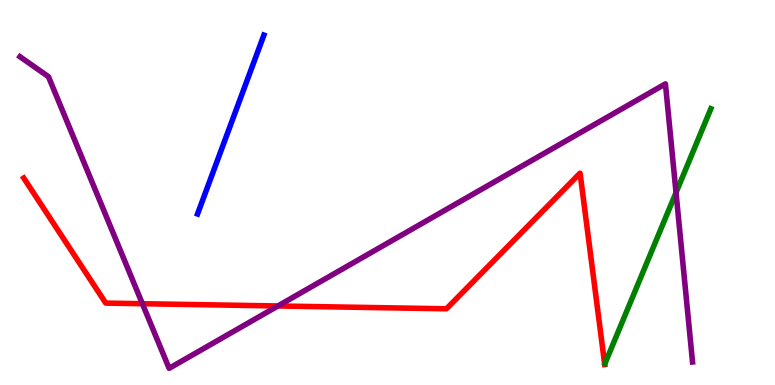[{'lines': ['blue', 'red'], 'intersections': []}, {'lines': ['green', 'red'], 'intersections': []}, {'lines': ['purple', 'red'], 'intersections': [{'x': 1.84, 'y': 2.11}, {'x': 3.59, 'y': 2.05}]}, {'lines': ['blue', 'green'], 'intersections': []}, {'lines': ['blue', 'purple'], 'intersections': []}, {'lines': ['green', 'purple'], 'intersections': [{'x': 8.72, 'y': 5.0}]}]